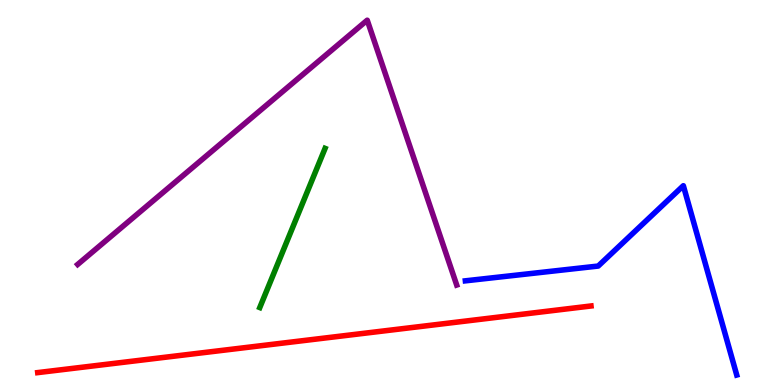[{'lines': ['blue', 'red'], 'intersections': []}, {'lines': ['green', 'red'], 'intersections': []}, {'lines': ['purple', 'red'], 'intersections': []}, {'lines': ['blue', 'green'], 'intersections': []}, {'lines': ['blue', 'purple'], 'intersections': []}, {'lines': ['green', 'purple'], 'intersections': []}]